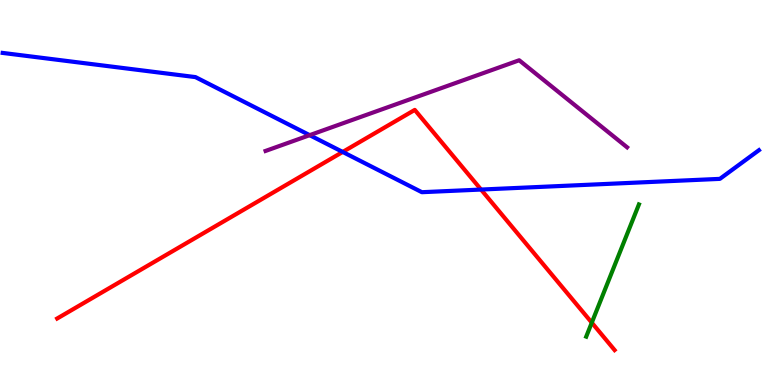[{'lines': ['blue', 'red'], 'intersections': [{'x': 4.42, 'y': 6.05}, {'x': 6.21, 'y': 5.08}]}, {'lines': ['green', 'red'], 'intersections': [{'x': 7.64, 'y': 1.62}]}, {'lines': ['purple', 'red'], 'intersections': []}, {'lines': ['blue', 'green'], 'intersections': []}, {'lines': ['blue', 'purple'], 'intersections': [{'x': 4.0, 'y': 6.49}]}, {'lines': ['green', 'purple'], 'intersections': []}]